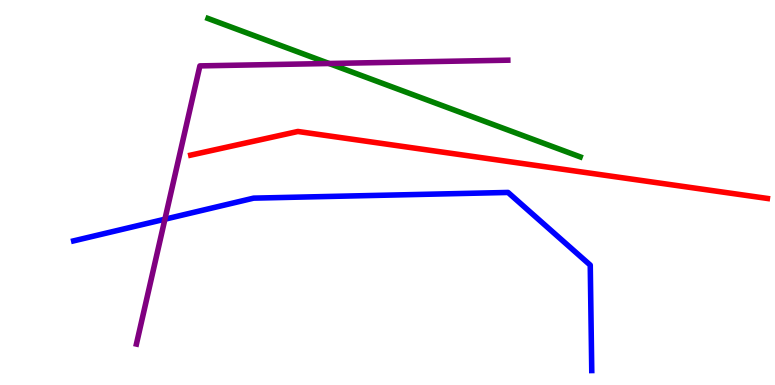[{'lines': ['blue', 'red'], 'intersections': []}, {'lines': ['green', 'red'], 'intersections': []}, {'lines': ['purple', 'red'], 'intersections': []}, {'lines': ['blue', 'green'], 'intersections': []}, {'lines': ['blue', 'purple'], 'intersections': [{'x': 2.13, 'y': 4.31}]}, {'lines': ['green', 'purple'], 'intersections': [{'x': 4.25, 'y': 8.35}]}]